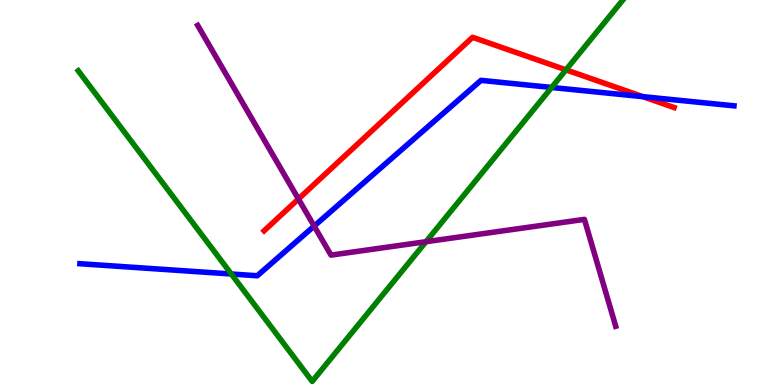[{'lines': ['blue', 'red'], 'intersections': [{'x': 8.3, 'y': 7.49}]}, {'lines': ['green', 'red'], 'intersections': [{'x': 7.3, 'y': 8.19}]}, {'lines': ['purple', 'red'], 'intersections': [{'x': 3.85, 'y': 4.83}]}, {'lines': ['blue', 'green'], 'intersections': [{'x': 2.98, 'y': 2.88}, {'x': 7.12, 'y': 7.73}]}, {'lines': ['blue', 'purple'], 'intersections': [{'x': 4.05, 'y': 4.13}]}, {'lines': ['green', 'purple'], 'intersections': [{'x': 5.5, 'y': 3.72}]}]